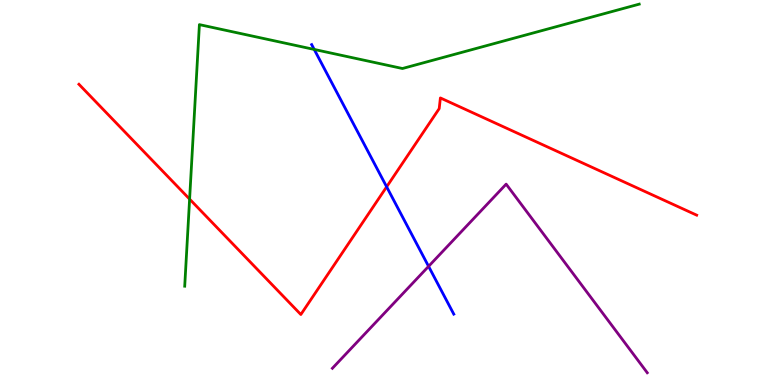[{'lines': ['blue', 'red'], 'intersections': [{'x': 4.99, 'y': 5.15}]}, {'lines': ['green', 'red'], 'intersections': [{'x': 2.45, 'y': 4.83}]}, {'lines': ['purple', 'red'], 'intersections': []}, {'lines': ['blue', 'green'], 'intersections': [{'x': 4.05, 'y': 8.72}]}, {'lines': ['blue', 'purple'], 'intersections': [{'x': 5.53, 'y': 3.08}]}, {'lines': ['green', 'purple'], 'intersections': []}]